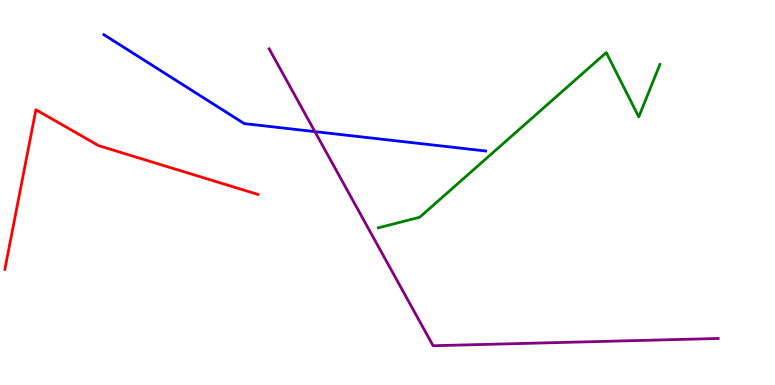[{'lines': ['blue', 'red'], 'intersections': []}, {'lines': ['green', 'red'], 'intersections': []}, {'lines': ['purple', 'red'], 'intersections': []}, {'lines': ['blue', 'green'], 'intersections': []}, {'lines': ['blue', 'purple'], 'intersections': [{'x': 4.06, 'y': 6.58}]}, {'lines': ['green', 'purple'], 'intersections': []}]